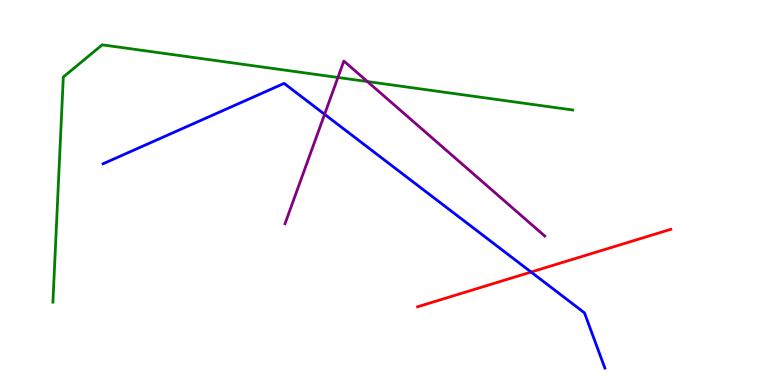[{'lines': ['blue', 'red'], 'intersections': [{'x': 6.85, 'y': 2.93}]}, {'lines': ['green', 'red'], 'intersections': []}, {'lines': ['purple', 'red'], 'intersections': []}, {'lines': ['blue', 'green'], 'intersections': []}, {'lines': ['blue', 'purple'], 'intersections': [{'x': 4.19, 'y': 7.03}]}, {'lines': ['green', 'purple'], 'intersections': [{'x': 4.36, 'y': 7.99}, {'x': 4.74, 'y': 7.88}]}]